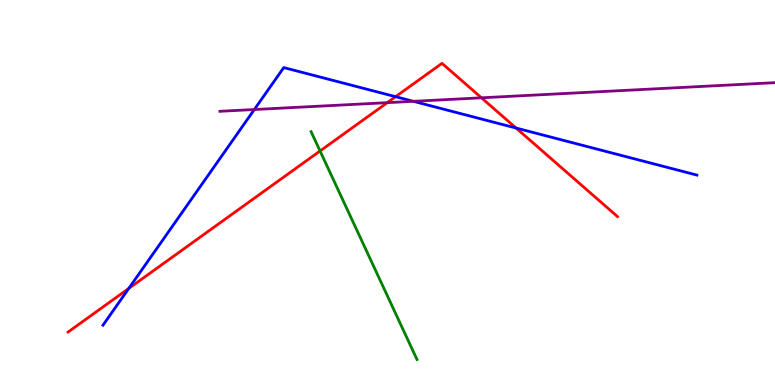[{'lines': ['blue', 'red'], 'intersections': [{'x': 1.66, 'y': 2.51}, {'x': 5.1, 'y': 7.49}, {'x': 6.66, 'y': 6.67}]}, {'lines': ['green', 'red'], 'intersections': [{'x': 4.13, 'y': 6.08}]}, {'lines': ['purple', 'red'], 'intersections': [{'x': 5.0, 'y': 7.33}, {'x': 6.21, 'y': 7.46}]}, {'lines': ['blue', 'green'], 'intersections': []}, {'lines': ['blue', 'purple'], 'intersections': [{'x': 3.28, 'y': 7.16}, {'x': 5.33, 'y': 7.37}]}, {'lines': ['green', 'purple'], 'intersections': []}]